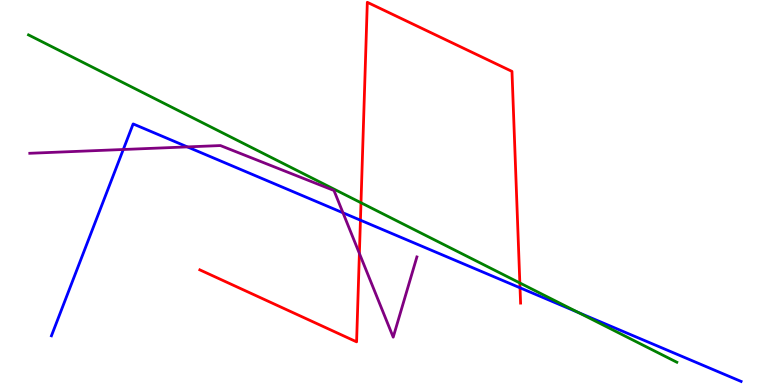[{'lines': ['blue', 'red'], 'intersections': [{'x': 4.65, 'y': 4.28}, {'x': 6.71, 'y': 2.53}]}, {'lines': ['green', 'red'], 'intersections': [{'x': 4.66, 'y': 4.73}, {'x': 6.71, 'y': 2.65}]}, {'lines': ['purple', 'red'], 'intersections': [{'x': 4.64, 'y': 3.42}]}, {'lines': ['blue', 'green'], 'intersections': [{'x': 7.46, 'y': 1.89}]}, {'lines': ['blue', 'purple'], 'intersections': [{'x': 1.59, 'y': 6.12}, {'x': 2.42, 'y': 6.18}, {'x': 4.43, 'y': 4.47}]}, {'lines': ['green', 'purple'], 'intersections': []}]